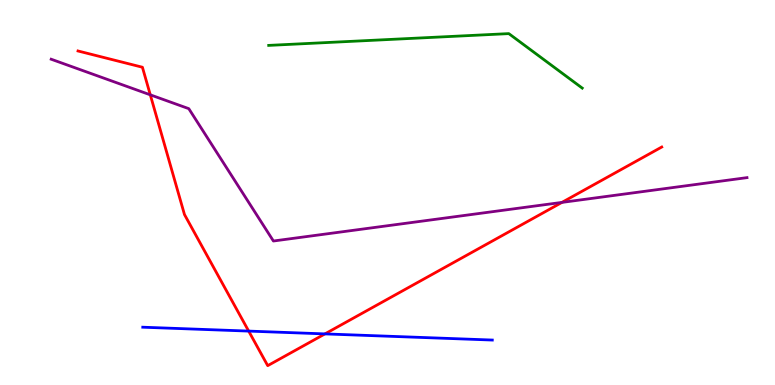[{'lines': ['blue', 'red'], 'intersections': [{'x': 3.21, 'y': 1.4}, {'x': 4.19, 'y': 1.33}]}, {'lines': ['green', 'red'], 'intersections': []}, {'lines': ['purple', 'red'], 'intersections': [{'x': 1.94, 'y': 7.54}, {'x': 7.25, 'y': 4.74}]}, {'lines': ['blue', 'green'], 'intersections': []}, {'lines': ['blue', 'purple'], 'intersections': []}, {'lines': ['green', 'purple'], 'intersections': []}]